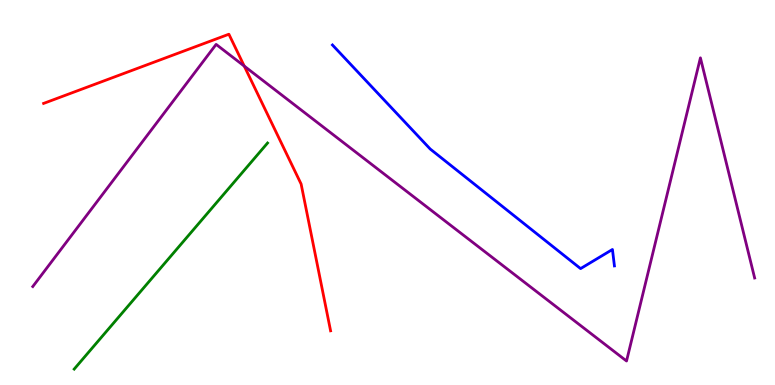[{'lines': ['blue', 'red'], 'intersections': []}, {'lines': ['green', 'red'], 'intersections': []}, {'lines': ['purple', 'red'], 'intersections': [{'x': 3.15, 'y': 8.28}]}, {'lines': ['blue', 'green'], 'intersections': []}, {'lines': ['blue', 'purple'], 'intersections': []}, {'lines': ['green', 'purple'], 'intersections': []}]